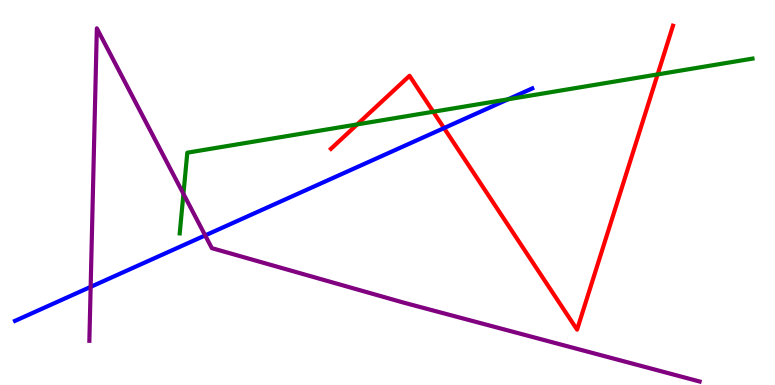[{'lines': ['blue', 'red'], 'intersections': [{'x': 5.73, 'y': 6.67}]}, {'lines': ['green', 'red'], 'intersections': [{'x': 4.61, 'y': 6.77}, {'x': 5.59, 'y': 7.1}, {'x': 8.49, 'y': 8.07}]}, {'lines': ['purple', 'red'], 'intersections': []}, {'lines': ['blue', 'green'], 'intersections': [{'x': 6.56, 'y': 7.42}]}, {'lines': ['blue', 'purple'], 'intersections': [{'x': 1.17, 'y': 2.55}, {'x': 2.65, 'y': 3.89}]}, {'lines': ['green', 'purple'], 'intersections': [{'x': 2.37, 'y': 4.96}]}]